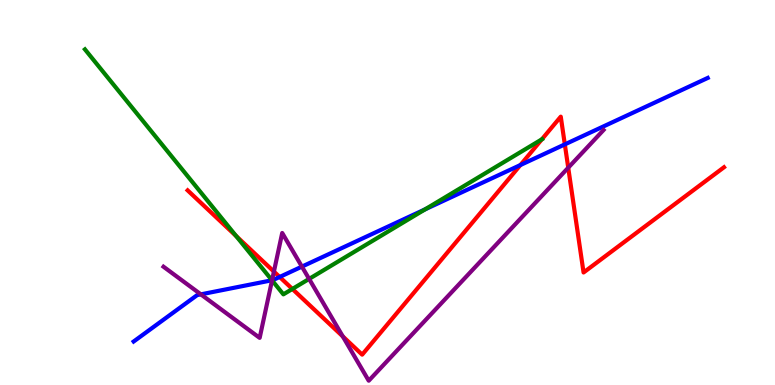[{'lines': ['blue', 'red'], 'intersections': [{'x': 3.61, 'y': 2.81}, {'x': 6.71, 'y': 5.71}, {'x': 7.29, 'y': 6.25}]}, {'lines': ['green', 'red'], 'intersections': [{'x': 3.05, 'y': 3.87}, {'x': 3.77, 'y': 2.49}, {'x': 6.99, 'y': 6.38}]}, {'lines': ['purple', 'red'], 'intersections': [{'x': 3.53, 'y': 2.95}, {'x': 4.42, 'y': 1.26}, {'x': 7.33, 'y': 5.64}]}, {'lines': ['blue', 'green'], 'intersections': [{'x': 3.51, 'y': 2.72}, {'x': 5.49, 'y': 4.56}]}, {'lines': ['blue', 'purple'], 'intersections': [{'x': 2.59, 'y': 2.35}, {'x': 3.51, 'y': 2.72}, {'x': 3.9, 'y': 3.07}]}, {'lines': ['green', 'purple'], 'intersections': [{'x': 3.51, 'y': 2.72}, {'x': 3.99, 'y': 2.76}]}]